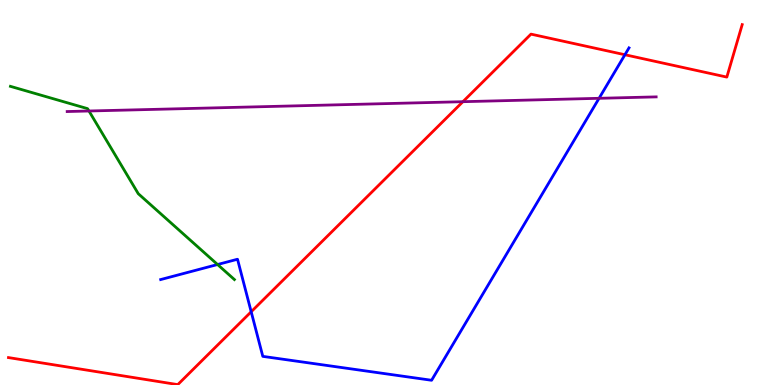[{'lines': ['blue', 'red'], 'intersections': [{'x': 3.24, 'y': 1.9}, {'x': 8.06, 'y': 8.58}]}, {'lines': ['green', 'red'], 'intersections': []}, {'lines': ['purple', 'red'], 'intersections': [{'x': 5.97, 'y': 7.36}]}, {'lines': ['blue', 'green'], 'intersections': [{'x': 2.81, 'y': 3.13}]}, {'lines': ['blue', 'purple'], 'intersections': [{'x': 7.73, 'y': 7.45}]}, {'lines': ['green', 'purple'], 'intersections': [{'x': 1.15, 'y': 7.12}]}]